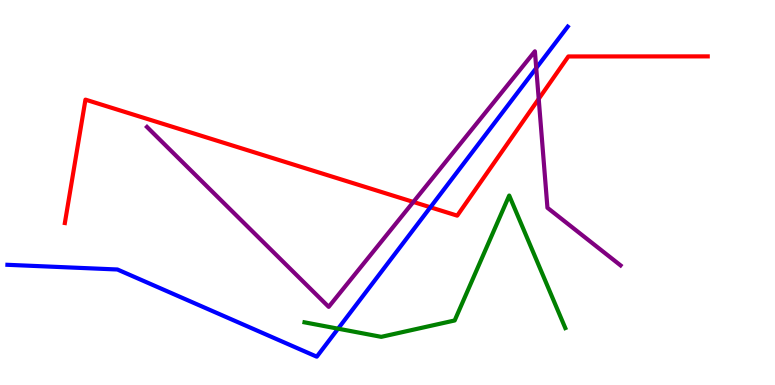[{'lines': ['blue', 'red'], 'intersections': [{'x': 5.55, 'y': 4.62}]}, {'lines': ['green', 'red'], 'intersections': []}, {'lines': ['purple', 'red'], 'intersections': [{'x': 5.33, 'y': 4.75}, {'x': 6.95, 'y': 7.43}]}, {'lines': ['blue', 'green'], 'intersections': [{'x': 4.36, 'y': 1.46}]}, {'lines': ['blue', 'purple'], 'intersections': [{'x': 6.92, 'y': 8.23}]}, {'lines': ['green', 'purple'], 'intersections': []}]